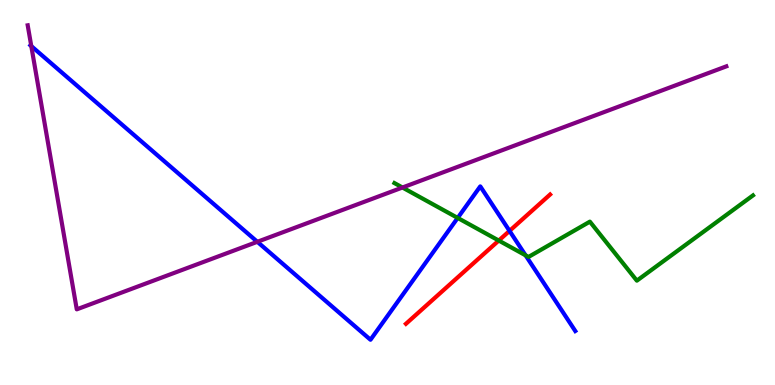[{'lines': ['blue', 'red'], 'intersections': [{'x': 6.57, 'y': 4.0}]}, {'lines': ['green', 'red'], 'intersections': [{'x': 6.44, 'y': 3.75}]}, {'lines': ['purple', 'red'], 'intersections': []}, {'lines': ['blue', 'green'], 'intersections': [{'x': 5.91, 'y': 4.34}, {'x': 6.78, 'y': 3.37}]}, {'lines': ['blue', 'purple'], 'intersections': [{'x': 0.404, 'y': 8.8}, {'x': 3.32, 'y': 3.72}]}, {'lines': ['green', 'purple'], 'intersections': [{'x': 5.19, 'y': 5.13}]}]